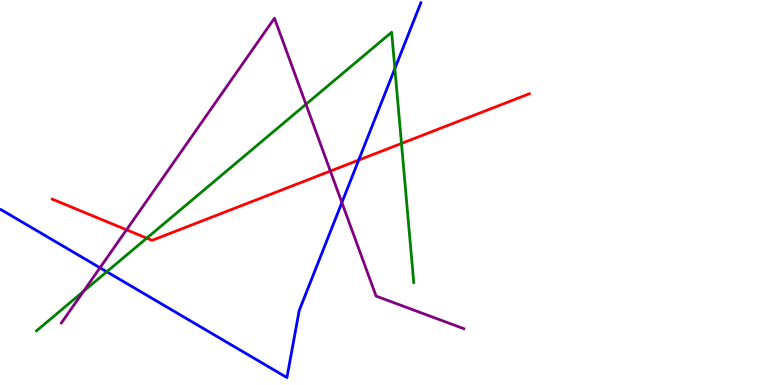[{'lines': ['blue', 'red'], 'intersections': [{'x': 4.63, 'y': 5.84}]}, {'lines': ['green', 'red'], 'intersections': [{'x': 1.89, 'y': 3.81}, {'x': 5.18, 'y': 6.27}]}, {'lines': ['purple', 'red'], 'intersections': [{'x': 1.63, 'y': 4.03}, {'x': 4.26, 'y': 5.56}]}, {'lines': ['blue', 'green'], 'intersections': [{'x': 1.38, 'y': 2.94}, {'x': 5.09, 'y': 8.22}]}, {'lines': ['blue', 'purple'], 'intersections': [{'x': 1.29, 'y': 3.05}, {'x': 4.41, 'y': 4.74}]}, {'lines': ['green', 'purple'], 'intersections': [{'x': 1.08, 'y': 2.43}, {'x': 3.95, 'y': 7.29}]}]